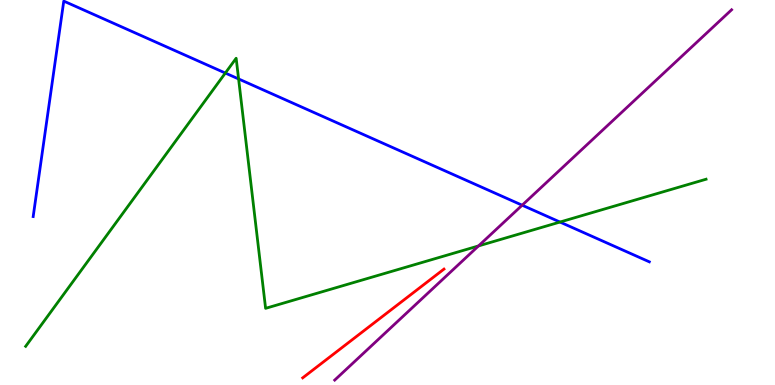[{'lines': ['blue', 'red'], 'intersections': []}, {'lines': ['green', 'red'], 'intersections': []}, {'lines': ['purple', 'red'], 'intersections': []}, {'lines': ['blue', 'green'], 'intersections': [{'x': 2.91, 'y': 8.1}, {'x': 3.08, 'y': 7.95}, {'x': 7.23, 'y': 4.23}]}, {'lines': ['blue', 'purple'], 'intersections': [{'x': 6.74, 'y': 4.67}]}, {'lines': ['green', 'purple'], 'intersections': [{'x': 6.17, 'y': 3.61}]}]